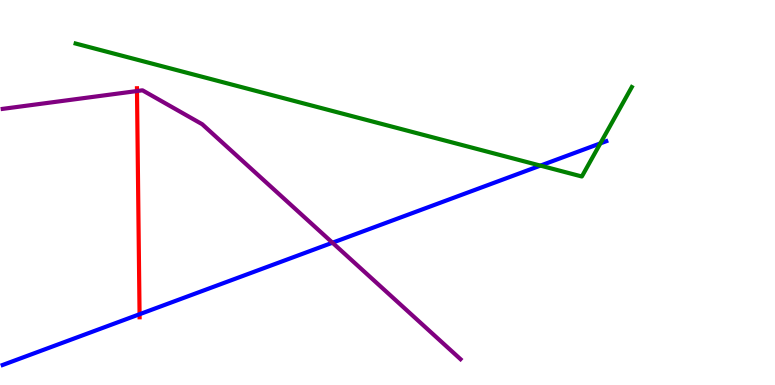[{'lines': ['blue', 'red'], 'intersections': [{'x': 1.8, 'y': 1.84}]}, {'lines': ['green', 'red'], 'intersections': []}, {'lines': ['purple', 'red'], 'intersections': [{'x': 1.77, 'y': 7.64}]}, {'lines': ['blue', 'green'], 'intersections': [{'x': 6.97, 'y': 5.7}, {'x': 7.75, 'y': 6.28}]}, {'lines': ['blue', 'purple'], 'intersections': [{'x': 4.29, 'y': 3.7}]}, {'lines': ['green', 'purple'], 'intersections': []}]